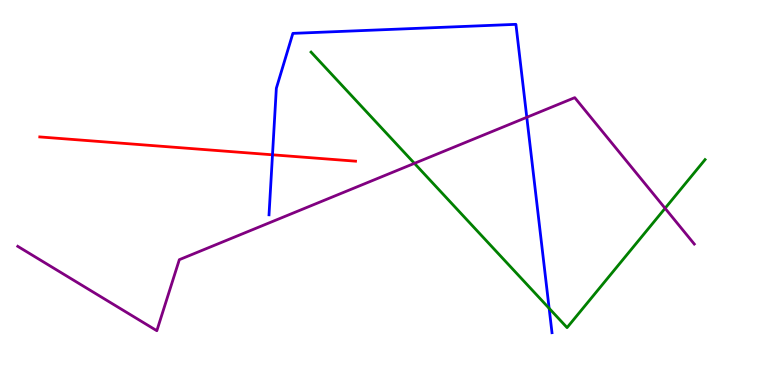[{'lines': ['blue', 'red'], 'intersections': [{'x': 3.52, 'y': 5.98}]}, {'lines': ['green', 'red'], 'intersections': []}, {'lines': ['purple', 'red'], 'intersections': []}, {'lines': ['blue', 'green'], 'intersections': [{'x': 7.09, 'y': 1.99}]}, {'lines': ['blue', 'purple'], 'intersections': [{'x': 6.8, 'y': 6.95}]}, {'lines': ['green', 'purple'], 'intersections': [{'x': 5.35, 'y': 5.76}, {'x': 8.58, 'y': 4.59}]}]